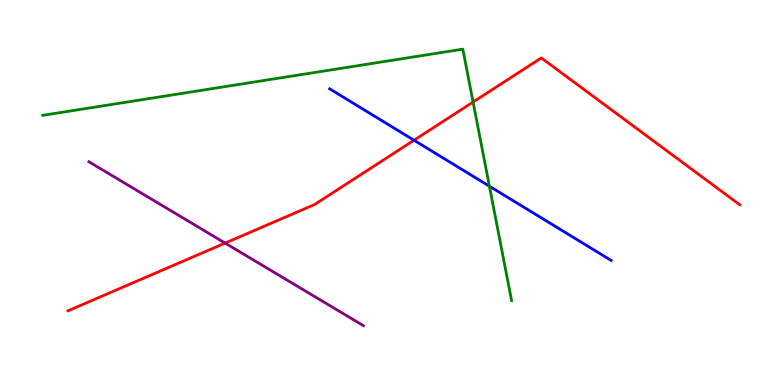[{'lines': ['blue', 'red'], 'intersections': [{'x': 5.34, 'y': 6.36}]}, {'lines': ['green', 'red'], 'intersections': [{'x': 6.1, 'y': 7.35}]}, {'lines': ['purple', 'red'], 'intersections': [{'x': 2.9, 'y': 3.69}]}, {'lines': ['blue', 'green'], 'intersections': [{'x': 6.31, 'y': 5.16}]}, {'lines': ['blue', 'purple'], 'intersections': []}, {'lines': ['green', 'purple'], 'intersections': []}]